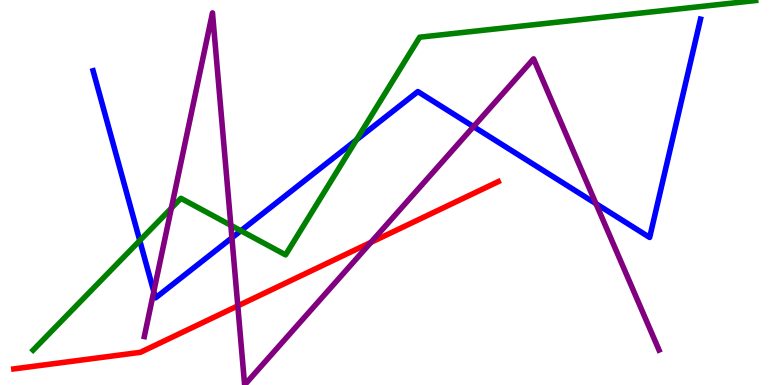[{'lines': ['blue', 'red'], 'intersections': []}, {'lines': ['green', 'red'], 'intersections': []}, {'lines': ['purple', 'red'], 'intersections': [{'x': 3.07, 'y': 2.06}, {'x': 4.79, 'y': 3.7}]}, {'lines': ['blue', 'green'], 'intersections': [{'x': 1.8, 'y': 3.75}, {'x': 3.11, 'y': 4.01}, {'x': 4.6, 'y': 6.36}]}, {'lines': ['blue', 'purple'], 'intersections': [{'x': 1.98, 'y': 2.43}, {'x': 2.99, 'y': 3.82}, {'x': 6.11, 'y': 6.71}, {'x': 7.69, 'y': 4.71}]}, {'lines': ['green', 'purple'], 'intersections': [{'x': 2.21, 'y': 4.59}, {'x': 2.98, 'y': 4.15}]}]